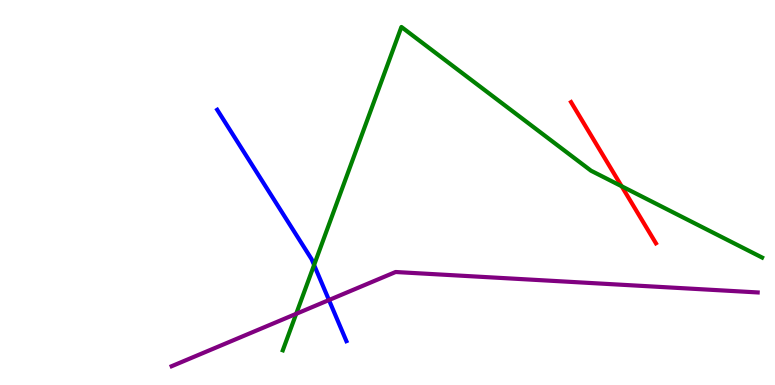[{'lines': ['blue', 'red'], 'intersections': []}, {'lines': ['green', 'red'], 'intersections': [{'x': 8.02, 'y': 5.16}]}, {'lines': ['purple', 'red'], 'intersections': []}, {'lines': ['blue', 'green'], 'intersections': [{'x': 4.05, 'y': 3.12}]}, {'lines': ['blue', 'purple'], 'intersections': [{'x': 4.24, 'y': 2.21}]}, {'lines': ['green', 'purple'], 'intersections': [{'x': 3.82, 'y': 1.85}]}]